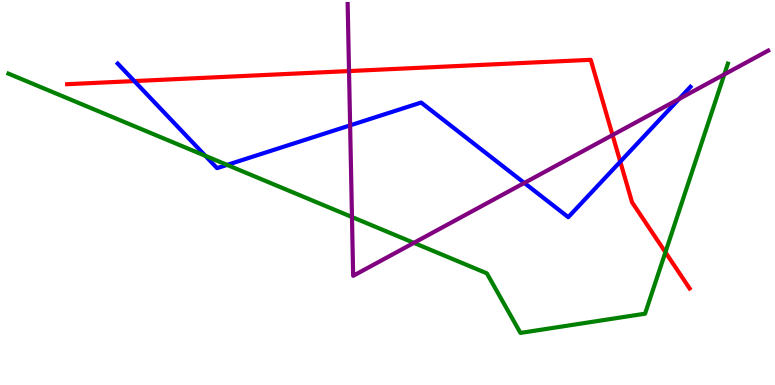[{'lines': ['blue', 'red'], 'intersections': [{'x': 1.73, 'y': 7.89}, {'x': 8.0, 'y': 5.8}]}, {'lines': ['green', 'red'], 'intersections': [{'x': 8.59, 'y': 3.45}]}, {'lines': ['purple', 'red'], 'intersections': [{'x': 4.5, 'y': 8.15}, {'x': 7.9, 'y': 6.49}]}, {'lines': ['blue', 'green'], 'intersections': [{'x': 2.65, 'y': 5.95}, {'x': 2.93, 'y': 5.72}]}, {'lines': ['blue', 'purple'], 'intersections': [{'x': 4.52, 'y': 6.74}, {'x': 6.77, 'y': 5.25}, {'x': 8.76, 'y': 7.43}]}, {'lines': ['green', 'purple'], 'intersections': [{'x': 4.54, 'y': 4.36}, {'x': 5.34, 'y': 3.69}, {'x': 9.35, 'y': 8.07}]}]